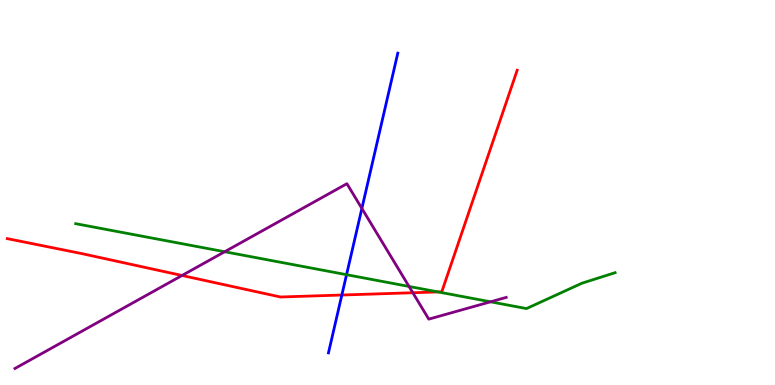[{'lines': ['blue', 'red'], 'intersections': [{'x': 4.41, 'y': 2.34}]}, {'lines': ['green', 'red'], 'intersections': [{'x': 5.65, 'y': 2.42}]}, {'lines': ['purple', 'red'], 'intersections': [{'x': 2.35, 'y': 2.84}, {'x': 5.33, 'y': 2.4}]}, {'lines': ['blue', 'green'], 'intersections': [{'x': 4.47, 'y': 2.87}]}, {'lines': ['blue', 'purple'], 'intersections': [{'x': 4.67, 'y': 4.59}]}, {'lines': ['green', 'purple'], 'intersections': [{'x': 2.9, 'y': 3.46}, {'x': 5.28, 'y': 2.56}, {'x': 6.33, 'y': 2.16}]}]